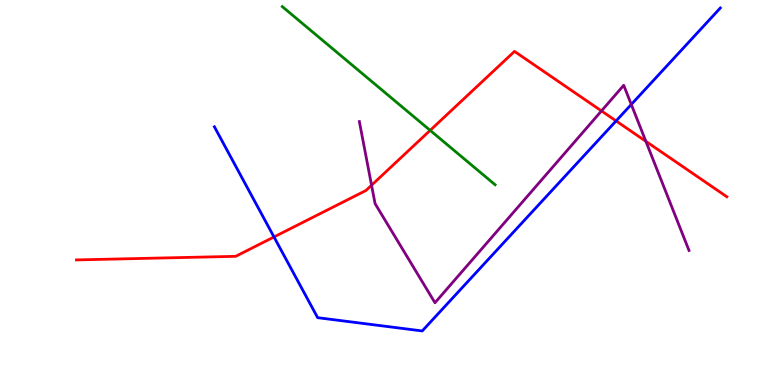[{'lines': ['blue', 'red'], 'intersections': [{'x': 3.54, 'y': 3.85}, {'x': 7.95, 'y': 6.86}]}, {'lines': ['green', 'red'], 'intersections': [{'x': 5.55, 'y': 6.61}]}, {'lines': ['purple', 'red'], 'intersections': [{'x': 4.79, 'y': 5.19}, {'x': 7.76, 'y': 7.12}, {'x': 8.33, 'y': 6.33}]}, {'lines': ['blue', 'green'], 'intersections': []}, {'lines': ['blue', 'purple'], 'intersections': [{'x': 8.15, 'y': 7.29}]}, {'lines': ['green', 'purple'], 'intersections': []}]